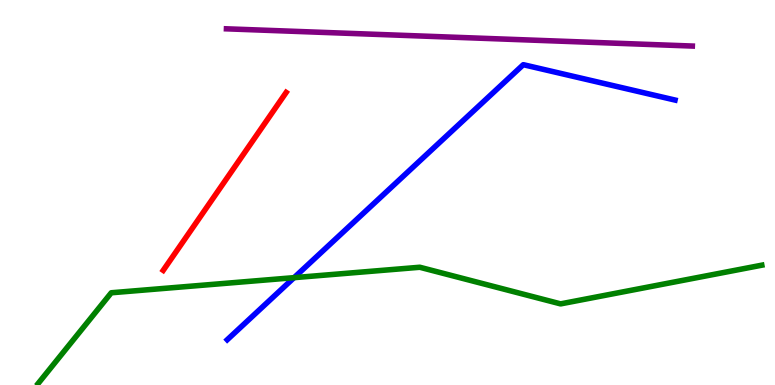[{'lines': ['blue', 'red'], 'intersections': []}, {'lines': ['green', 'red'], 'intersections': []}, {'lines': ['purple', 'red'], 'intersections': []}, {'lines': ['blue', 'green'], 'intersections': [{'x': 3.79, 'y': 2.79}]}, {'lines': ['blue', 'purple'], 'intersections': []}, {'lines': ['green', 'purple'], 'intersections': []}]